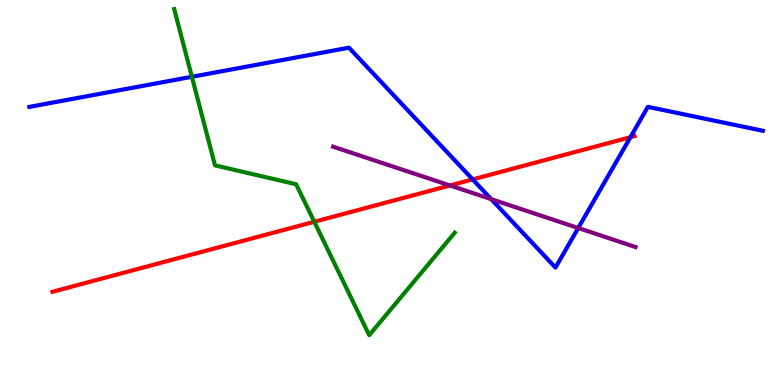[{'lines': ['blue', 'red'], 'intersections': [{'x': 6.1, 'y': 5.34}, {'x': 8.13, 'y': 6.44}]}, {'lines': ['green', 'red'], 'intersections': [{'x': 4.06, 'y': 4.24}]}, {'lines': ['purple', 'red'], 'intersections': [{'x': 5.81, 'y': 5.18}]}, {'lines': ['blue', 'green'], 'intersections': [{'x': 2.48, 'y': 8.01}]}, {'lines': ['blue', 'purple'], 'intersections': [{'x': 6.34, 'y': 4.83}, {'x': 7.46, 'y': 4.08}]}, {'lines': ['green', 'purple'], 'intersections': []}]